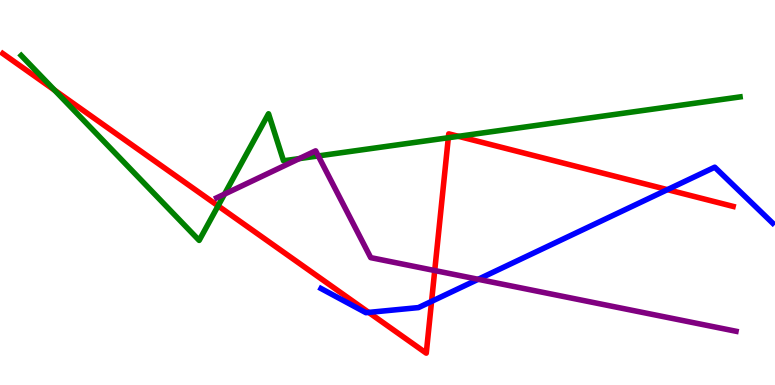[{'lines': ['blue', 'red'], 'intersections': [{'x': 4.76, 'y': 1.89}, {'x': 5.57, 'y': 2.17}, {'x': 8.61, 'y': 5.07}]}, {'lines': ['green', 'red'], 'intersections': [{'x': 0.705, 'y': 7.66}, {'x': 2.81, 'y': 4.65}, {'x': 5.78, 'y': 6.42}, {'x': 5.92, 'y': 6.46}]}, {'lines': ['purple', 'red'], 'intersections': [{'x': 5.61, 'y': 2.97}]}, {'lines': ['blue', 'green'], 'intersections': []}, {'lines': ['blue', 'purple'], 'intersections': [{'x': 6.17, 'y': 2.75}]}, {'lines': ['green', 'purple'], 'intersections': [{'x': 2.9, 'y': 4.96}, {'x': 3.86, 'y': 5.88}, {'x': 4.11, 'y': 5.95}]}]